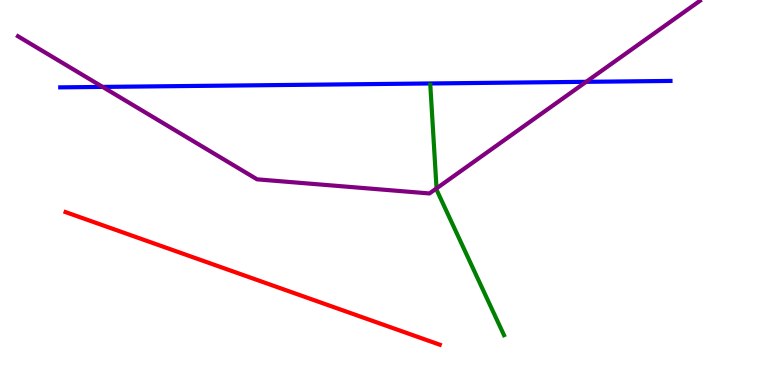[{'lines': ['blue', 'red'], 'intersections': []}, {'lines': ['green', 'red'], 'intersections': []}, {'lines': ['purple', 'red'], 'intersections': []}, {'lines': ['blue', 'green'], 'intersections': []}, {'lines': ['blue', 'purple'], 'intersections': [{'x': 1.32, 'y': 7.74}, {'x': 7.56, 'y': 7.87}]}, {'lines': ['green', 'purple'], 'intersections': [{'x': 5.63, 'y': 5.11}]}]